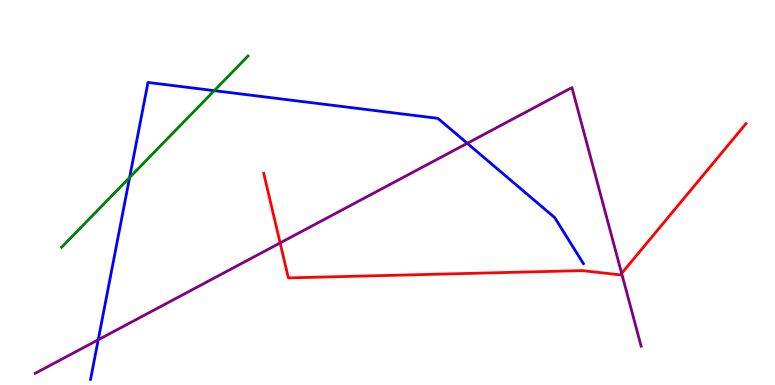[{'lines': ['blue', 'red'], 'intersections': []}, {'lines': ['green', 'red'], 'intersections': []}, {'lines': ['purple', 'red'], 'intersections': [{'x': 3.61, 'y': 3.69}, {'x': 8.02, 'y': 2.9}]}, {'lines': ['blue', 'green'], 'intersections': [{'x': 1.67, 'y': 5.39}, {'x': 2.76, 'y': 7.65}]}, {'lines': ['blue', 'purple'], 'intersections': [{'x': 1.27, 'y': 1.17}, {'x': 6.03, 'y': 6.28}]}, {'lines': ['green', 'purple'], 'intersections': []}]